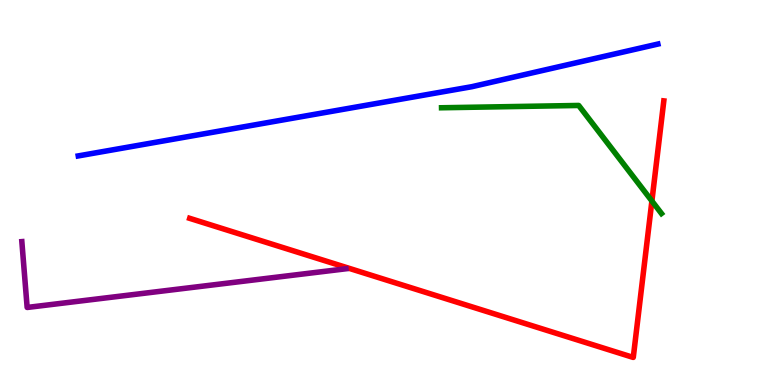[{'lines': ['blue', 'red'], 'intersections': []}, {'lines': ['green', 'red'], 'intersections': [{'x': 8.41, 'y': 4.78}]}, {'lines': ['purple', 'red'], 'intersections': []}, {'lines': ['blue', 'green'], 'intersections': []}, {'lines': ['blue', 'purple'], 'intersections': []}, {'lines': ['green', 'purple'], 'intersections': []}]